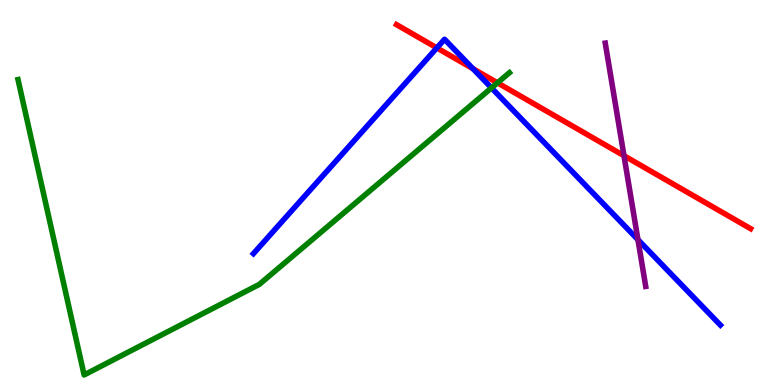[{'lines': ['blue', 'red'], 'intersections': [{'x': 5.64, 'y': 8.76}, {'x': 6.1, 'y': 8.22}]}, {'lines': ['green', 'red'], 'intersections': [{'x': 6.42, 'y': 7.85}]}, {'lines': ['purple', 'red'], 'intersections': [{'x': 8.05, 'y': 5.96}]}, {'lines': ['blue', 'green'], 'intersections': [{'x': 6.34, 'y': 7.72}]}, {'lines': ['blue', 'purple'], 'intersections': [{'x': 8.23, 'y': 3.77}]}, {'lines': ['green', 'purple'], 'intersections': []}]